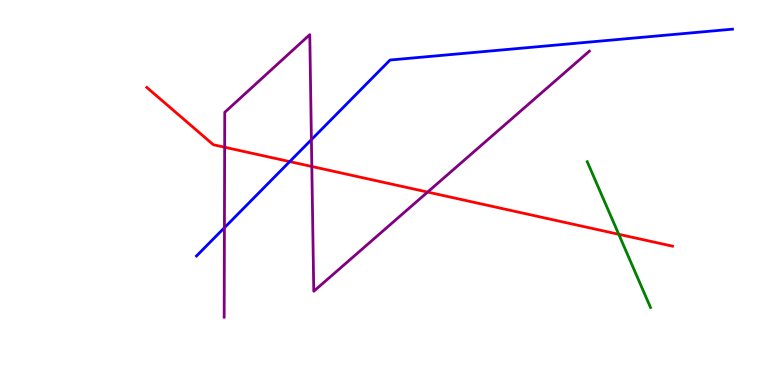[{'lines': ['blue', 'red'], 'intersections': [{'x': 3.74, 'y': 5.8}]}, {'lines': ['green', 'red'], 'intersections': [{'x': 7.98, 'y': 3.91}]}, {'lines': ['purple', 'red'], 'intersections': [{'x': 2.9, 'y': 6.18}, {'x': 4.02, 'y': 5.68}, {'x': 5.52, 'y': 5.01}]}, {'lines': ['blue', 'green'], 'intersections': []}, {'lines': ['blue', 'purple'], 'intersections': [{'x': 2.9, 'y': 4.09}, {'x': 4.02, 'y': 6.37}]}, {'lines': ['green', 'purple'], 'intersections': []}]